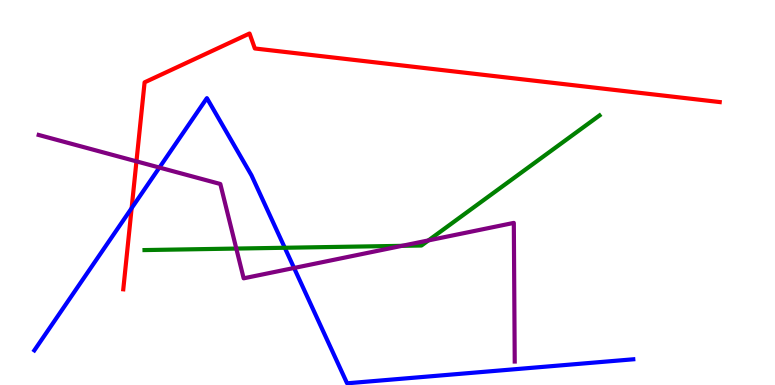[{'lines': ['blue', 'red'], 'intersections': [{'x': 1.7, 'y': 4.59}]}, {'lines': ['green', 'red'], 'intersections': []}, {'lines': ['purple', 'red'], 'intersections': [{'x': 1.76, 'y': 5.81}]}, {'lines': ['blue', 'green'], 'intersections': [{'x': 3.67, 'y': 3.56}]}, {'lines': ['blue', 'purple'], 'intersections': [{'x': 2.06, 'y': 5.65}, {'x': 3.79, 'y': 3.04}]}, {'lines': ['green', 'purple'], 'intersections': [{'x': 3.05, 'y': 3.54}, {'x': 5.19, 'y': 3.61}, {'x': 5.53, 'y': 3.76}]}]